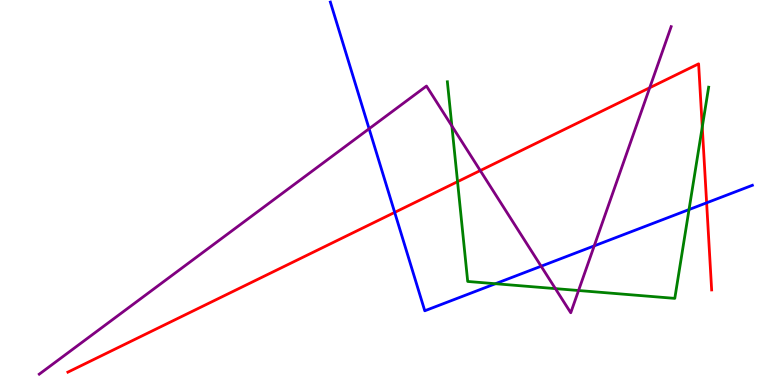[{'lines': ['blue', 'red'], 'intersections': [{'x': 5.09, 'y': 4.48}, {'x': 9.12, 'y': 4.73}]}, {'lines': ['green', 'red'], 'intersections': [{'x': 5.9, 'y': 5.28}, {'x': 9.06, 'y': 6.7}]}, {'lines': ['purple', 'red'], 'intersections': [{'x': 6.2, 'y': 5.57}, {'x': 8.38, 'y': 7.72}]}, {'lines': ['blue', 'green'], 'intersections': [{'x': 6.39, 'y': 2.63}, {'x': 8.89, 'y': 4.56}]}, {'lines': ['blue', 'purple'], 'intersections': [{'x': 4.76, 'y': 6.66}, {'x': 6.98, 'y': 3.09}, {'x': 7.67, 'y': 3.61}]}, {'lines': ['green', 'purple'], 'intersections': [{'x': 5.83, 'y': 6.73}, {'x': 7.17, 'y': 2.5}, {'x': 7.47, 'y': 2.45}]}]